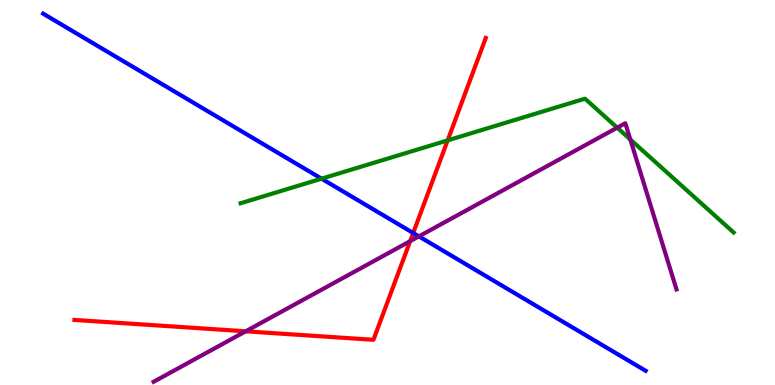[{'lines': ['blue', 'red'], 'intersections': [{'x': 5.33, 'y': 3.95}]}, {'lines': ['green', 'red'], 'intersections': [{'x': 5.78, 'y': 6.35}]}, {'lines': ['purple', 'red'], 'intersections': [{'x': 3.17, 'y': 1.39}, {'x': 5.29, 'y': 3.74}]}, {'lines': ['blue', 'green'], 'intersections': [{'x': 4.15, 'y': 5.36}]}, {'lines': ['blue', 'purple'], 'intersections': [{'x': 5.41, 'y': 3.86}]}, {'lines': ['green', 'purple'], 'intersections': [{'x': 7.96, 'y': 6.68}, {'x': 8.13, 'y': 6.38}]}]